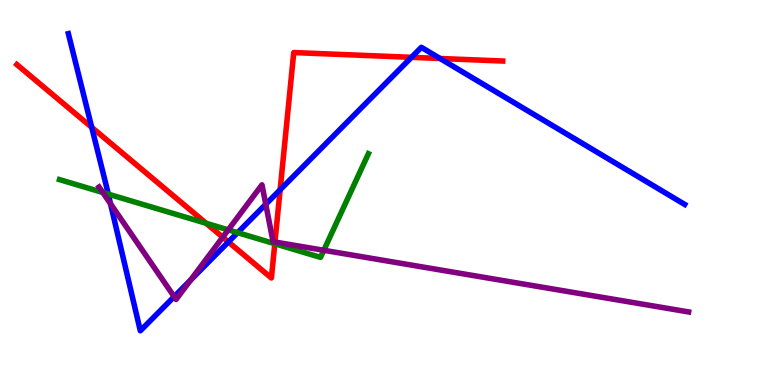[{'lines': ['blue', 'red'], 'intersections': [{'x': 1.18, 'y': 6.69}, {'x': 2.95, 'y': 3.72}, {'x': 3.61, 'y': 5.07}, {'x': 5.31, 'y': 8.51}, {'x': 5.68, 'y': 8.48}]}, {'lines': ['green', 'red'], 'intersections': [{'x': 2.66, 'y': 4.2}, {'x': 3.55, 'y': 3.67}]}, {'lines': ['purple', 'red'], 'intersections': [{'x': 2.87, 'y': 3.84}, {'x': 3.55, 'y': 3.71}]}, {'lines': ['blue', 'green'], 'intersections': [{'x': 1.4, 'y': 4.96}, {'x': 3.07, 'y': 3.96}]}, {'lines': ['blue', 'purple'], 'intersections': [{'x': 1.43, 'y': 4.71}, {'x': 2.25, 'y': 2.29}, {'x': 2.46, 'y': 2.72}, {'x': 3.43, 'y': 4.69}]}, {'lines': ['green', 'purple'], 'intersections': [{'x': 1.33, 'y': 5.0}, {'x': 2.94, 'y': 4.03}, {'x': 4.18, 'y': 3.5}]}]